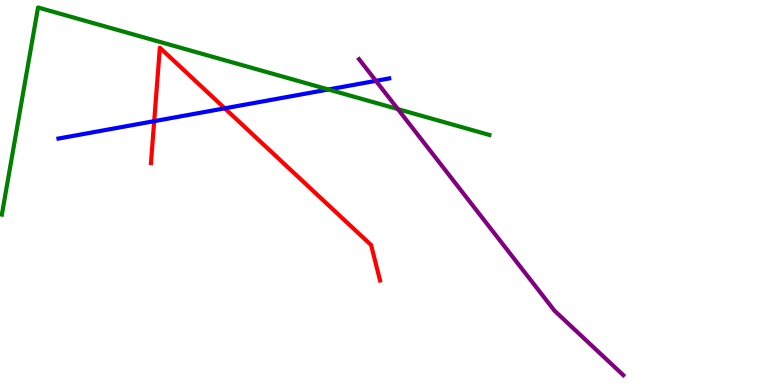[{'lines': ['blue', 'red'], 'intersections': [{'x': 1.99, 'y': 6.85}, {'x': 2.9, 'y': 7.19}]}, {'lines': ['green', 'red'], 'intersections': []}, {'lines': ['purple', 'red'], 'intersections': []}, {'lines': ['blue', 'green'], 'intersections': [{'x': 4.24, 'y': 7.68}]}, {'lines': ['blue', 'purple'], 'intersections': [{'x': 4.85, 'y': 7.9}]}, {'lines': ['green', 'purple'], 'intersections': [{'x': 5.13, 'y': 7.17}]}]